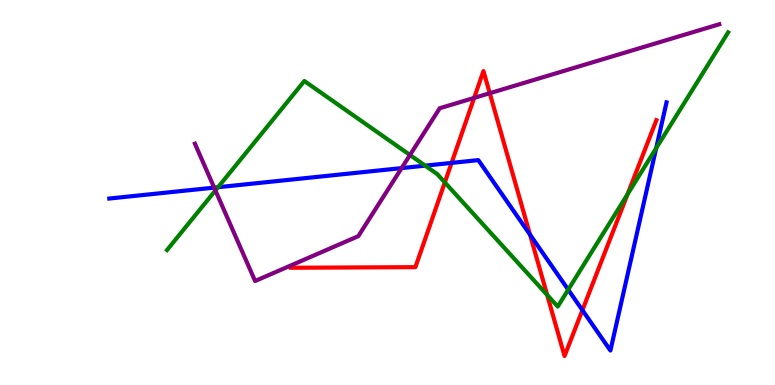[{'lines': ['blue', 'red'], 'intersections': [{'x': 5.83, 'y': 5.77}, {'x': 6.84, 'y': 3.91}, {'x': 7.51, 'y': 1.94}]}, {'lines': ['green', 'red'], 'intersections': [{'x': 5.74, 'y': 5.26}, {'x': 7.06, 'y': 2.34}, {'x': 8.1, 'y': 4.96}]}, {'lines': ['purple', 'red'], 'intersections': [{'x': 6.12, 'y': 7.46}, {'x': 6.32, 'y': 7.58}]}, {'lines': ['blue', 'green'], 'intersections': [{'x': 2.81, 'y': 5.14}, {'x': 5.49, 'y': 5.7}, {'x': 7.33, 'y': 2.48}, {'x': 8.47, 'y': 6.15}]}, {'lines': ['blue', 'purple'], 'intersections': [{'x': 2.76, 'y': 5.13}, {'x': 5.18, 'y': 5.63}]}, {'lines': ['green', 'purple'], 'intersections': [{'x': 2.78, 'y': 5.05}, {'x': 5.29, 'y': 5.97}]}]